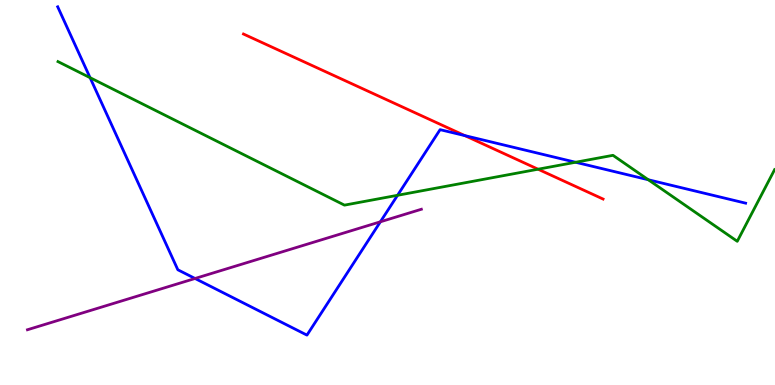[{'lines': ['blue', 'red'], 'intersections': [{'x': 6.0, 'y': 6.48}]}, {'lines': ['green', 'red'], 'intersections': [{'x': 6.94, 'y': 5.6}]}, {'lines': ['purple', 'red'], 'intersections': []}, {'lines': ['blue', 'green'], 'intersections': [{'x': 1.16, 'y': 7.98}, {'x': 5.13, 'y': 4.93}, {'x': 7.43, 'y': 5.79}, {'x': 8.37, 'y': 5.33}]}, {'lines': ['blue', 'purple'], 'intersections': [{'x': 2.52, 'y': 2.77}, {'x': 4.91, 'y': 4.24}]}, {'lines': ['green', 'purple'], 'intersections': []}]